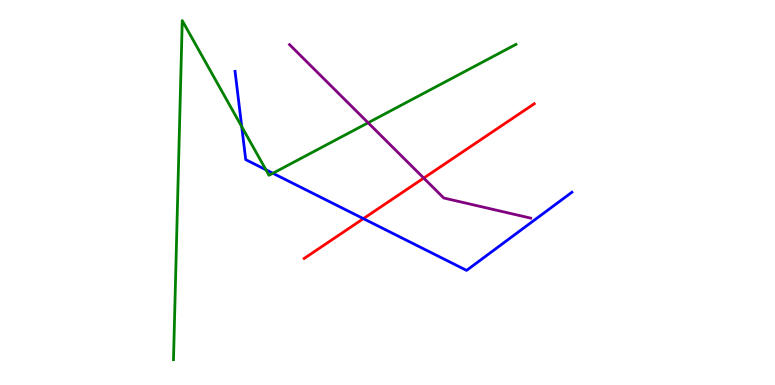[{'lines': ['blue', 'red'], 'intersections': [{'x': 4.69, 'y': 4.32}]}, {'lines': ['green', 'red'], 'intersections': []}, {'lines': ['purple', 'red'], 'intersections': [{'x': 5.47, 'y': 5.37}]}, {'lines': ['blue', 'green'], 'intersections': [{'x': 3.12, 'y': 6.71}, {'x': 3.43, 'y': 5.59}, {'x': 3.52, 'y': 5.5}]}, {'lines': ['blue', 'purple'], 'intersections': []}, {'lines': ['green', 'purple'], 'intersections': [{'x': 4.75, 'y': 6.81}]}]